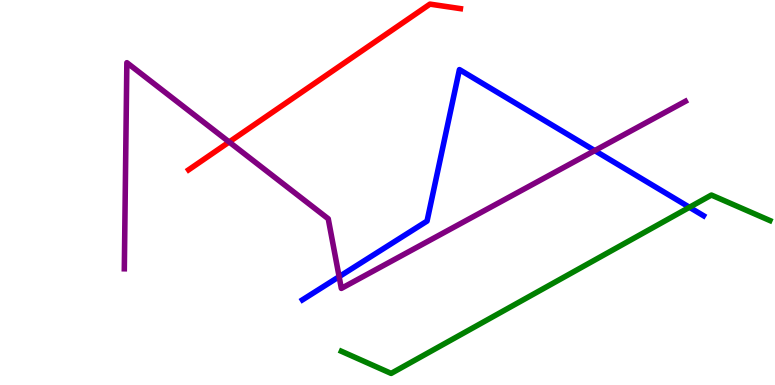[{'lines': ['blue', 'red'], 'intersections': []}, {'lines': ['green', 'red'], 'intersections': []}, {'lines': ['purple', 'red'], 'intersections': [{'x': 2.96, 'y': 6.31}]}, {'lines': ['blue', 'green'], 'intersections': [{'x': 8.9, 'y': 4.62}]}, {'lines': ['blue', 'purple'], 'intersections': [{'x': 4.38, 'y': 2.81}, {'x': 7.67, 'y': 6.09}]}, {'lines': ['green', 'purple'], 'intersections': []}]